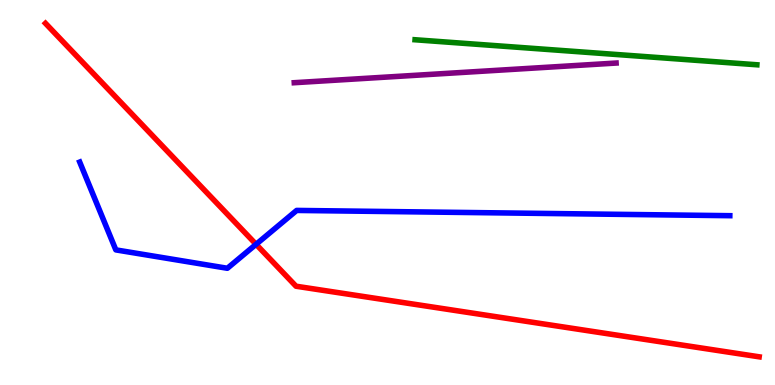[{'lines': ['blue', 'red'], 'intersections': [{'x': 3.3, 'y': 3.65}]}, {'lines': ['green', 'red'], 'intersections': []}, {'lines': ['purple', 'red'], 'intersections': []}, {'lines': ['blue', 'green'], 'intersections': []}, {'lines': ['blue', 'purple'], 'intersections': []}, {'lines': ['green', 'purple'], 'intersections': []}]